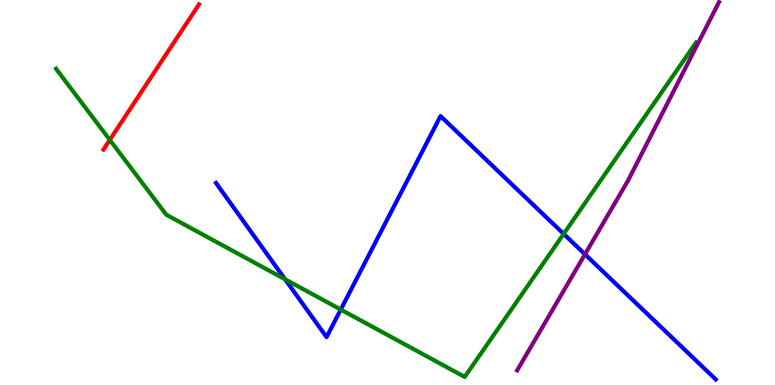[{'lines': ['blue', 'red'], 'intersections': []}, {'lines': ['green', 'red'], 'intersections': [{'x': 1.42, 'y': 6.37}]}, {'lines': ['purple', 'red'], 'intersections': []}, {'lines': ['blue', 'green'], 'intersections': [{'x': 3.68, 'y': 2.75}, {'x': 4.4, 'y': 1.96}, {'x': 7.27, 'y': 3.92}]}, {'lines': ['blue', 'purple'], 'intersections': [{'x': 7.55, 'y': 3.39}]}, {'lines': ['green', 'purple'], 'intersections': []}]